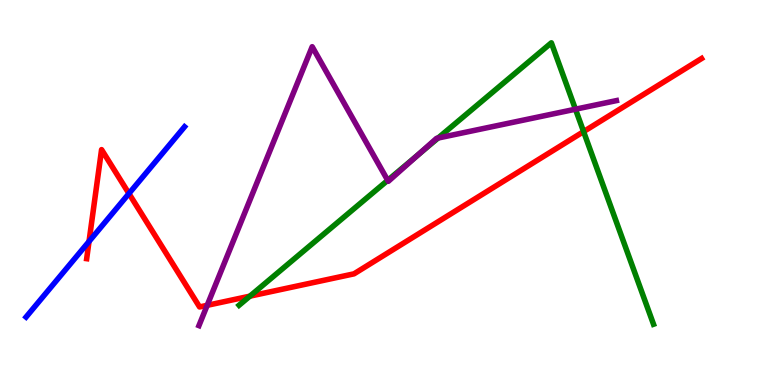[{'lines': ['blue', 'red'], 'intersections': [{'x': 1.15, 'y': 3.73}, {'x': 1.66, 'y': 4.97}]}, {'lines': ['green', 'red'], 'intersections': [{'x': 3.22, 'y': 2.31}, {'x': 7.53, 'y': 6.58}]}, {'lines': ['purple', 'red'], 'intersections': [{'x': 2.67, 'y': 2.07}]}, {'lines': ['blue', 'green'], 'intersections': []}, {'lines': ['blue', 'purple'], 'intersections': []}, {'lines': ['green', 'purple'], 'intersections': [{'x': 5.0, 'y': 5.32}, {'x': 5.39, 'y': 5.98}, {'x': 5.65, 'y': 6.41}, {'x': 7.43, 'y': 7.16}]}]